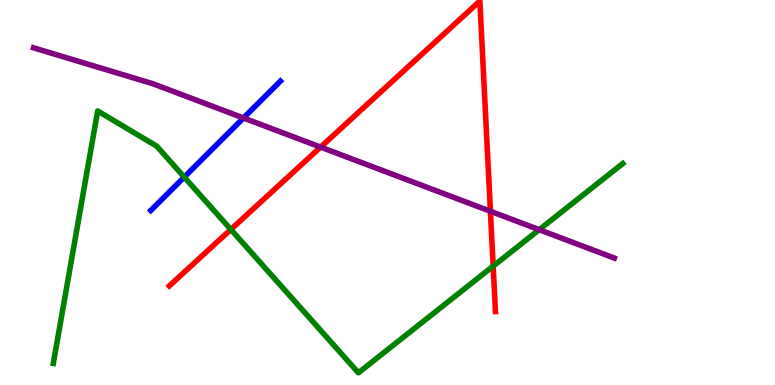[{'lines': ['blue', 'red'], 'intersections': []}, {'lines': ['green', 'red'], 'intersections': [{'x': 2.98, 'y': 4.04}, {'x': 6.36, 'y': 3.09}]}, {'lines': ['purple', 'red'], 'intersections': [{'x': 4.14, 'y': 6.18}, {'x': 6.33, 'y': 4.51}]}, {'lines': ['blue', 'green'], 'intersections': [{'x': 2.38, 'y': 5.4}]}, {'lines': ['blue', 'purple'], 'intersections': [{'x': 3.14, 'y': 6.94}]}, {'lines': ['green', 'purple'], 'intersections': [{'x': 6.96, 'y': 4.03}]}]